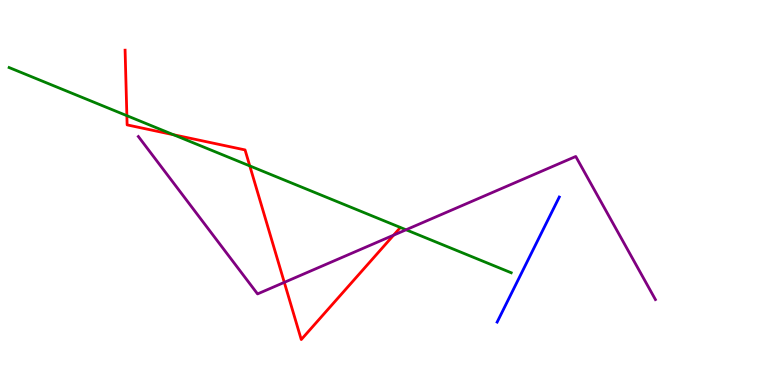[{'lines': ['blue', 'red'], 'intersections': []}, {'lines': ['green', 'red'], 'intersections': [{'x': 1.64, 'y': 7.0}, {'x': 2.24, 'y': 6.5}, {'x': 3.22, 'y': 5.69}]}, {'lines': ['purple', 'red'], 'intersections': [{'x': 3.67, 'y': 2.67}, {'x': 5.08, 'y': 3.89}]}, {'lines': ['blue', 'green'], 'intersections': []}, {'lines': ['blue', 'purple'], 'intersections': []}, {'lines': ['green', 'purple'], 'intersections': [{'x': 5.24, 'y': 4.03}]}]